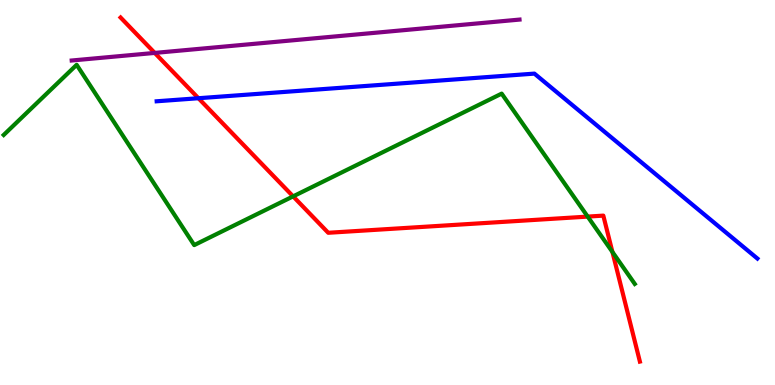[{'lines': ['blue', 'red'], 'intersections': [{'x': 2.56, 'y': 7.45}]}, {'lines': ['green', 'red'], 'intersections': [{'x': 3.78, 'y': 4.9}, {'x': 7.58, 'y': 4.37}, {'x': 7.9, 'y': 3.46}]}, {'lines': ['purple', 'red'], 'intersections': [{'x': 2.0, 'y': 8.63}]}, {'lines': ['blue', 'green'], 'intersections': []}, {'lines': ['blue', 'purple'], 'intersections': []}, {'lines': ['green', 'purple'], 'intersections': []}]